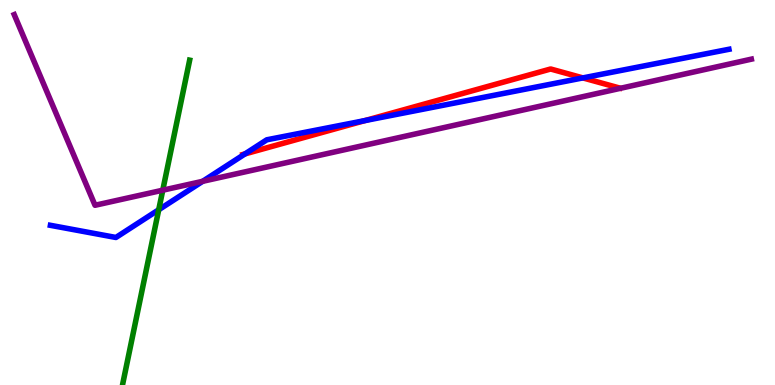[{'lines': ['blue', 'red'], 'intersections': [{'x': 3.16, 'y': 6.0}, {'x': 4.71, 'y': 6.87}, {'x': 7.52, 'y': 7.98}]}, {'lines': ['green', 'red'], 'intersections': []}, {'lines': ['purple', 'red'], 'intersections': []}, {'lines': ['blue', 'green'], 'intersections': [{'x': 2.05, 'y': 4.55}]}, {'lines': ['blue', 'purple'], 'intersections': [{'x': 2.62, 'y': 5.29}]}, {'lines': ['green', 'purple'], 'intersections': [{'x': 2.1, 'y': 5.06}]}]